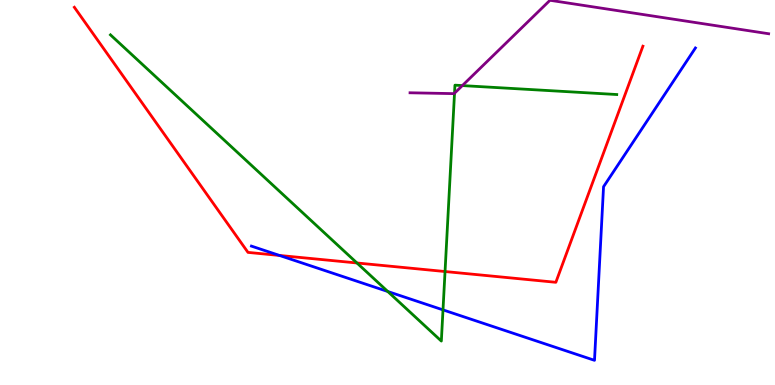[{'lines': ['blue', 'red'], 'intersections': [{'x': 3.61, 'y': 3.36}]}, {'lines': ['green', 'red'], 'intersections': [{'x': 4.61, 'y': 3.17}, {'x': 5.74, 'y': 2.95}]}, {'lines': ['purple', 'red'], 'intersections': []}, {'lines': ['blue', 'green'], 'intersections': [{'x': 5.0, 'y': 2.43}, {'x': 5.72, 'y': 1.95}]}, {'lines': ['blue', 'purple'], 'intersections': []}, {'lines': ['green', 'purple'], 'intersections': [{'x': 5.86, 'y': 7.58}, {'x': 5.97, 'y': 7.78}]}]